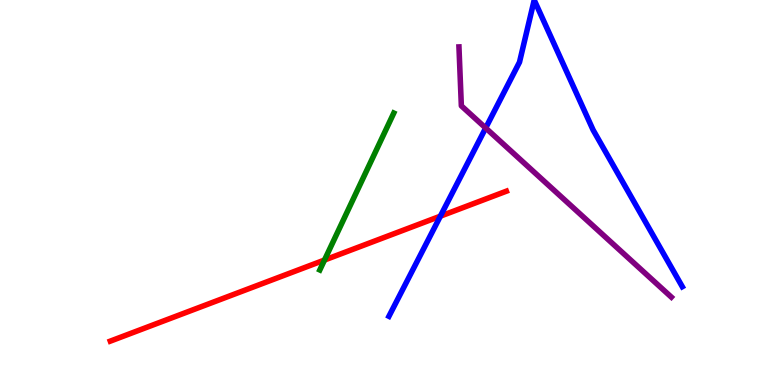[{'lines': ['blue', 'red'], 'intersections': [{'x': 5.68, 'y': 4.38}]}, {'lines': ['green', 'red'], 'intersections': [{'x': 4.19, 'y': 3.25}]}, {'lines': ['purple', 'red'], 'intersections': []}, {'lines': ['blue', 'green'], 'intersections': []}, {'lines': ['blue', 'purple'], 'intersections': [{'x': 6.27, 'y': 6.68}]}, {'lines': ['green', 'purple'], 'intersections': []}]